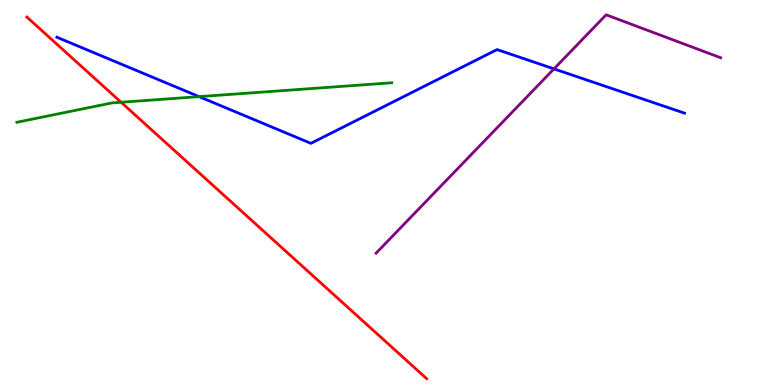[{'lines': ['blue', 'red'], 'intersections': []}, {'lines': ['green', 'red'], 'intersections': [{'x': 1.56, 'y': 7.34}]}, {'lines': ['purple', 'red'], 'intersections': []}, {'lines': ['blue', 'green'], 'intersections': [{'x': 2.57, 'y': 7.49}]}, {'lines': ['blue', 'purple'], 'intersections': [{'x': 7.15, 'y': 8.21}]}, {'lines': ['green', 'purple'], 'intersections': []}]